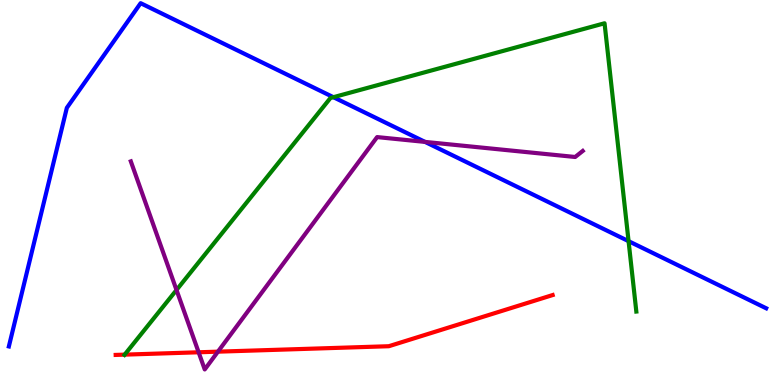[{'lines': ['blue', 'red'], 'intersections': []}, {'lines': ['green', 'red'], 'intersections': [{'x': 1.61, 'y': 0.789}]}, {'lines': ['purple', 'red'], 'intersections': [{'x': 2.56, 'y': 0.85}, {'x': 2.81, 'y': 0.866}]}, {'lines': ['blue', 'green'], 'intersections': [{'x': 4.3, 'y': 7.48}, {'x': 8.11, 'y': 3.74}]}, {'lines': ['blue', 'purple'], 'intersections': [{'x': 5.48, 'y': 6.31}]}, {'lines': ['green', 'purple'], 'intersections': [{'x': 2.28, 'y': 2.47}]}]